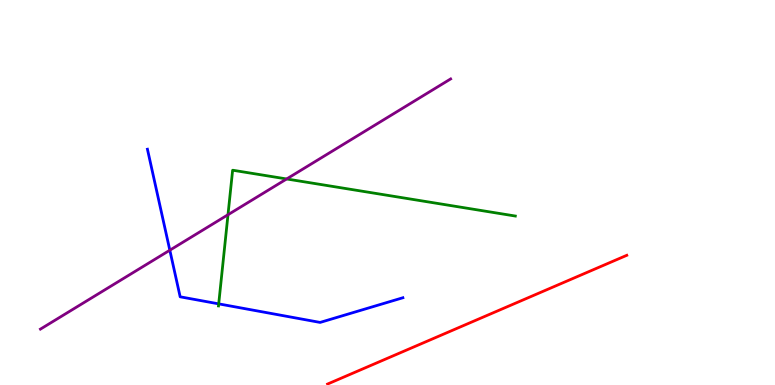[{'lines': ['blue', 'red'], 'intersections': []}, {'lines': ['green', 'red'], 'intersections': []}, {'lines': ['purple', 'red'], 'intersections': []}, {'lines': ['blue', 'green'], 'intersections': [{'x': 2.82, 'y': 2.11}]}, {'lines': ['blue', 'purple'], 'intersections': [{'x': 2.19, 'y': 3.5}]}, {'lines': ['green', 'purple'], 'intersections': [{'x': 2.94, 'y': 4.42}, {'x': 3.7, 'y': 5.35}]}]